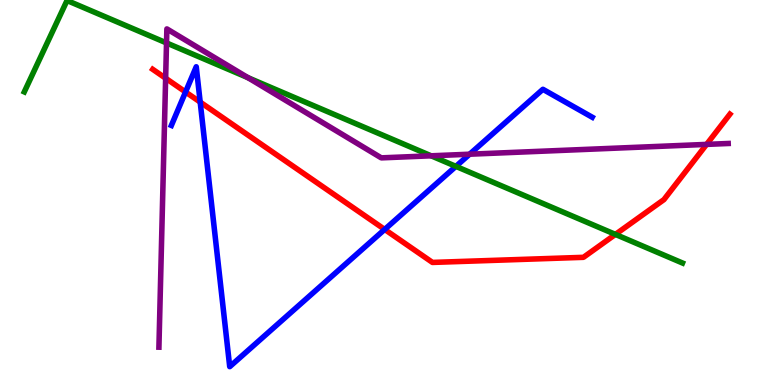[{'lines': ['blue', 'red'], 'intersections': [{'x': 2.39, 'y': 7.61}, {'x': 2.58, 'y': 7.35}, {'x': 4.96, 'y': 4.04}]}, {'lines': ['green', 'red'], 'intersections': [{'x': 7.94, 'y': 3.91}]}, {'lines': ['purple', 'red'], 'intersections': [{'x': 2.14, 'y': 7.97}, {'x': 9.12, 'y': 6.25}]}, {'lines': ['blue', 'green'], 'intersections': [{'x': 5.88, 'y': 5.68}]}, {'lines': ['blue', 'purple'], 'intersections': [{'x': 6.06, 'y': 5.99}]}, {'lines': ['green', 'purple'], 'intersections': [{'x': 2.15, 'y': 8.88}, {'x': 3.2, 'y': 7.98}, {'x': 5.56, 'y': 5.95}]}]